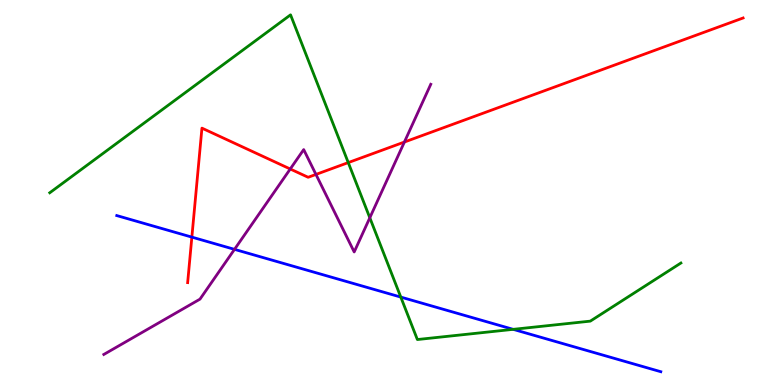[{'lines': ['blue', 'red'], 'intersections': [{'x': 2.48, 'y': 3.84}]}, {'lines': ['green', 'red'], 'intersections': [{'x': 4.49, 'y': 5.78}]}, {'lines': ['purple', 'red'], 'intersections': [{'x': 3.75, 'y': 5.61}, {'x': 4.08, 'y': 5.47}, {'x': 5.22, 'y': 6.31}]}, {'lines': ['blue', 'green'], 'intersections': [{'x': 5.17, 'y': 2.28}, {'x': 6.62, 'y': 1.45}]}, {'lines': ['blue', 'purple'], 'intersections': [{'x': 3.03, 'y': 3.52}]}, {'lines': ['green', 'purple'], 'intersections': [{'x': 4.77, 'y': 4.34}]}]